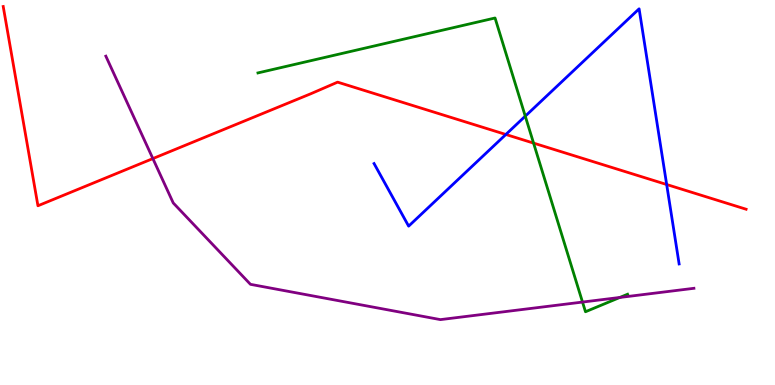[{'lines': ['blue', 'red'], 'intersections': [{'x': 6.53, 'y': 6.51}, {'x': 8.6, 'y': 5.21}]}, {'lines': ['green', 'red'], 'intersections': [{'x': 6.88, 'y': 6.28}]}, {'lines': ['purple', 'red'], 'intersections': [{'x': 1.97, 'y': 5.88}]}, {'lines': ['blue', 'green'], 'intersections': [{'x': 6.78, 'y': 6.98}]}, {'lines': ['blue', 'purple'], 'intersections': []}, {'lines': ['green', 'purple'], 'intersections': [{'x': 7.52, 'y': 2.15}, {'x': 8.0, 'y': 2.27}]}]